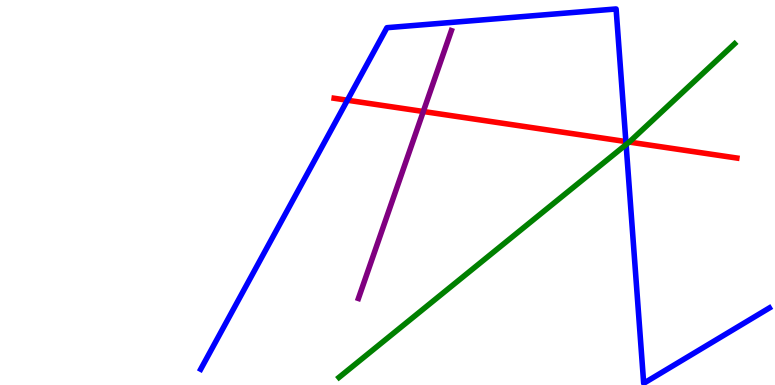[{'lines': ['blue', 'red'], 'intersections': [{'x': 4.48, 'y': 7.4}, {'x': 8.08, 'y': 6.32}]}, {'lines': ['green', 'red'], 'intersections': [{'x': 8.12, 'y': 6.31}]}, {'lines': ['purple', 'red'], 'intersections': [{'x': 5.46, 'y': 7.1}]}, {'lines': ['blue', 'green'], 'intersections': [{'x': 8.08, 'y': 6.24}]}, {'lines': ['blue', 'purple'], 'intersections': []}, {'lines': ['green', 'purple'], 'intersections': []}]